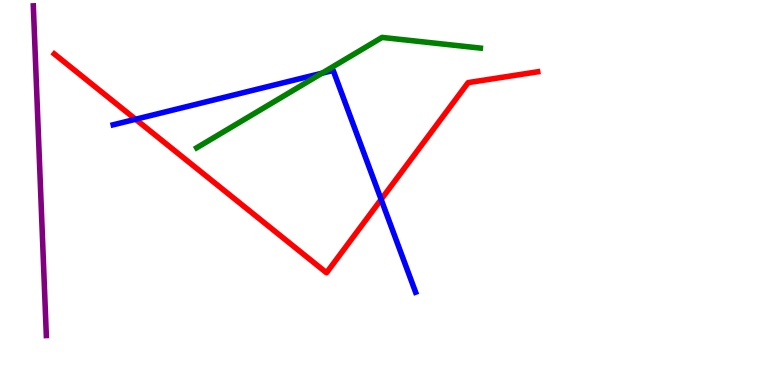[{'lines': ['blue', 'red'], 'intersections': [{'x': 1.75, 'y': 6.9}, {'x': 4.92, 'y': 4.82}]}, {'lines': ['green', 'red'], 'intersections': []}, {'lines': ['purple', 'red'], 'intersections': []}, {'lines': ['blue', 'green'], 'intersections': [{'x': 4.15, 'y': 8.1}]}, {'lines': ['blue', 'purple'], 'intersections': []}, {'lines': ['green', 'purple'], 'intersections': []}]